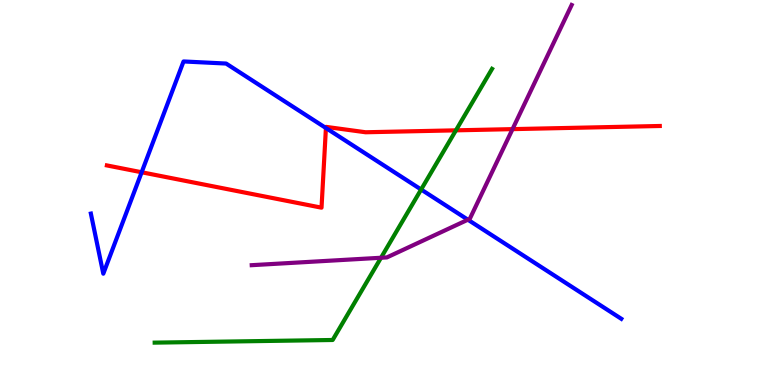[{'lines': ['blue', 'red'], 'intersections': [{'x': 1.83, 'y': 5.53}, {'x': 4.21, 'y': 6.67}]}, {'lines': ['green', 'red'], 'intersections': [{'x': 5.88, 'y': 6.61}]}, {'lines': ['purple', 'red'], 'intersections': [{'x': 6.61, 'y': 6.65}]}, {'lines': ['blue', 'green'], 'intersections': [{'x': 5.43, 'y': 5.08}]}, {'lines': ['blue', 'purple'], 'intersections': [{'x': 6.04, 'y': 4.29}]}, {'lines': ['green', 'purple'], 'intersections': [{'x': 4.92, 'y': 3.31}]}]